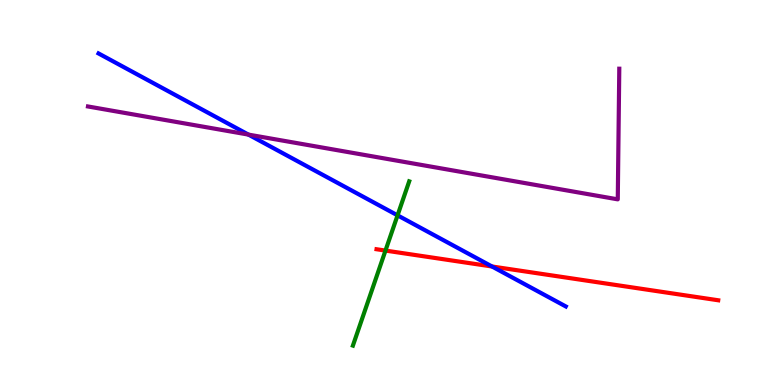[{'lines': ['blue', 'red'], 'intersections': [{'x': 6.35, 'y': 3.08}]}, {'lines': ['green', 'red'], 'intersections': [{'x': 4.97, 'y': 3.49}]}, {'lines': ['purple', 'red'], 'intersections': []}, {'lines': ['blue', 'green'], 'intersections': [{'x': 5.13, 'y': 4.41}]}, {'lines': ['blue', 'purple'], 'intersections': [{'x': 3.21, 'y': 6.5}]}, {'lines': ['green', 'purple'], 'intersections': []}]